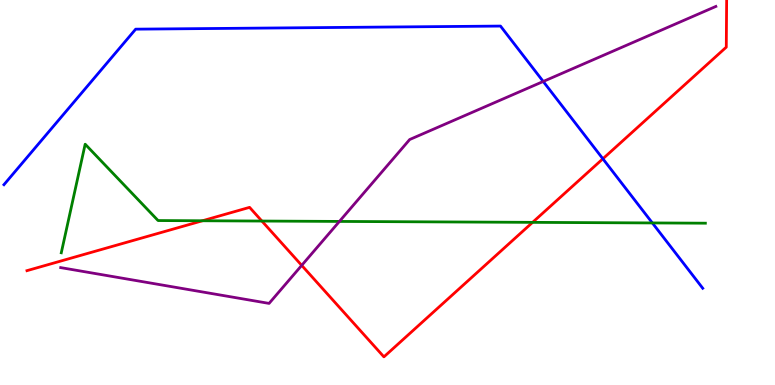[{'lines': ['blue', 'red'], 'intersections': [{'x': 7.78, 'y': 5.88}]}, {'lines': ['green', 'red'], 'intersections': [{'x': 2.61, 'y': 4.27}, {'x': 3.38, 'y': 4.26}, {'x': 6.87, 'y': 4.22}]}, {'lines': ['purple', 'red'], 'intersections': [{'x': 3.89, 'y': 3.11}]}, {'lines': ['blue', 'green'], 'intersections': [{'x': 8.42, 'y': 4.21}]}, {'lines': ['blue', 'purple'], 'intersections': [{'x': 7.01, 'y': 7.88}]}, {'lines': ['green', 'purple'], 'intersections': [{'x': 4.38, 'y': 4.25}]}]